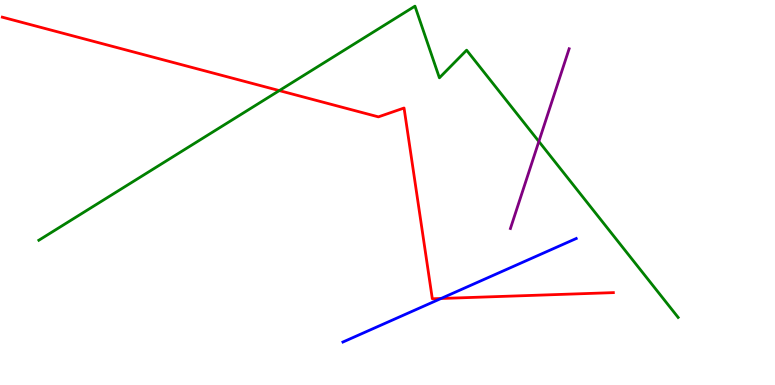[{'lines': ['blue', 'red'], 'intersections': [{'x': 5.69, 'y': 2.25}]}, {'lines': ['green', 'red'], 'intersections': [{'x': 3.6, 'y': 7.65}]}, {'lines': ['purple', 'red'], 'intersections': []}, {'lines': ['blue', 'green'], 'intersections': []}, {'lines': ['blue', 'purple'], 'intersections': []}, {'lines': ['green', 'purple'], 'intersections': [{'x': 6.95, 'y': 6.33}]}]